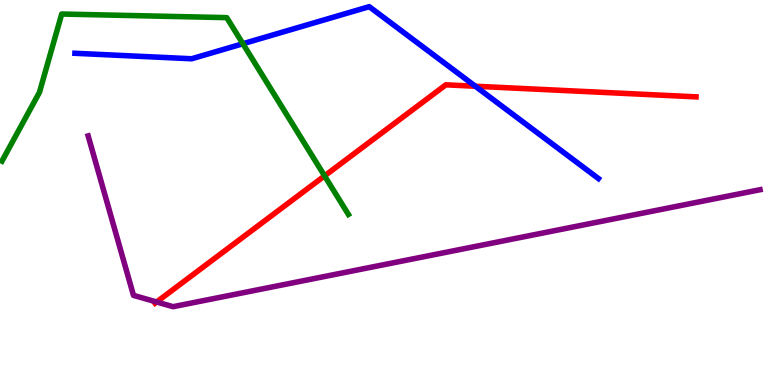[{'lines': ['blue', 'red'], 'intersections': [{'x': 6.13, 'y': 7.76}]}, {'lines': ['green', 'red'], 'intersections': [{'x': 4.19, 'y': 5.43}]}, {'lines': ['purple', 'red'], 'intersections': [{'x': 2.02, 'y': 2.16}]}, {'lines': ['blue', 'green'], 'intersections': [{'x': 3.13, 'y': 8.86}]}, {'lines': ['blue', 'purple'], 'intersections': []}, {'lines': ['green', 'purple'], 'intersections': []}]